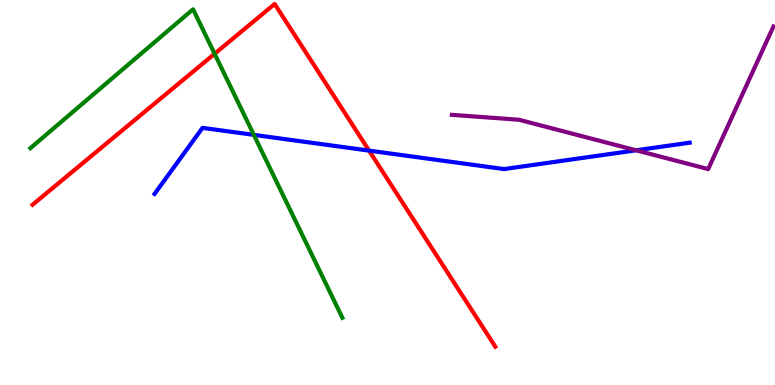[{'lines': ['blue', 'red'], 'intersections': [{'x': 4.76, 'y': 6.09}]}, {'lines': ['green', 'red'], 'intersections': [{'x': 2.77, 'y': 8.6}]}, {'lines': ['purple', 'red'], 'intersections': []}, {'lines': ['blue', 'green'], 'intersections': [{'x': 3.28, 'y': 6.5}]}, {'lines': ['blue', 'purple'], 'intersections': [{'x': 8.21, 'y': 6.1}]}, {'lines': ['green', 'purple'], 'intersections': []}]